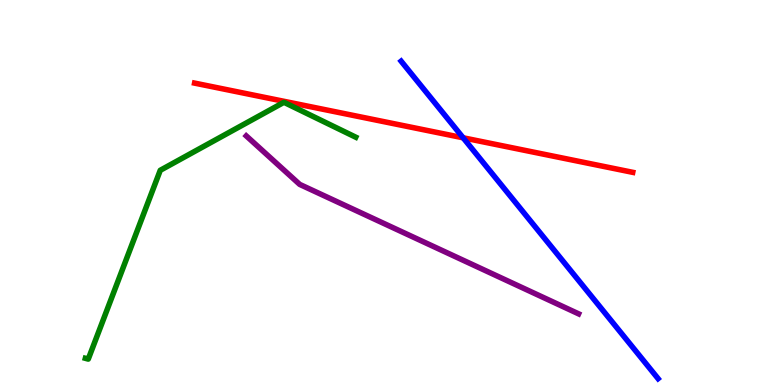[{'lines': ['blue', 'red'], 'intersections': [{'x': 5.98, 'y': 6.42}]}, {'lines': ['green', 'red'], 'intersections': []}, {'lines': ['purple', 'red'], 'intersections': []}, {'lines': ['blue', 'green'], 'intersections': []}, {'lines': ['blue', 'purple'], 'intersections': []}, {'lines': ['green', 'purple'], 'intersections': []}]